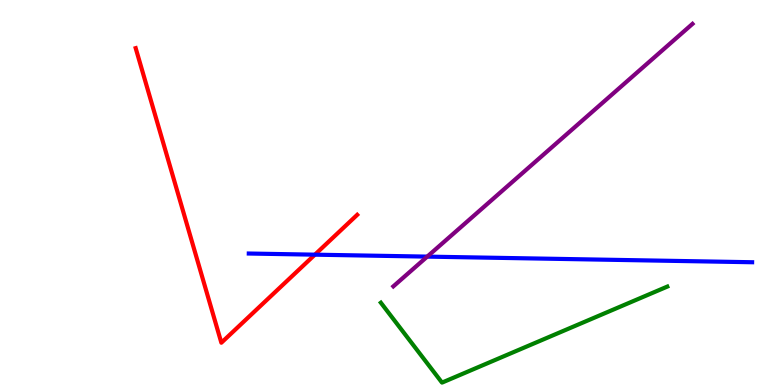[{'lines': ['blue', 'red'], 'intersections': [{'x': 4.06, 'y': 3.39}]}, {'lines': ['green', 'red'], 'intersections': []}, {'lines': ['purple', 'red'], 'intersections': []}, {'lines': ['blue', 'green'], 'intersections': []}, {'lines': ['blue', 'purple'], 'intersections': [{'x': 5.51, 'y': 3.33}]}, {'lines': ['green', 'purple'], 'intersections': []}]